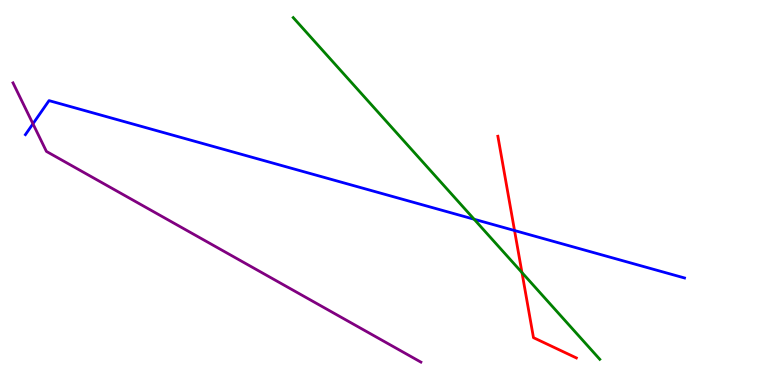[{'lines': ['blue', 'red'], 'intersections': [{'x': 6.64, 'y': 4.01}]}, {'lines': ['green', 'red'], 'intersections': [{'x': 6.74, 'y': 2.92}]}, {'lines': ['purple', 'red'], 'intersections': []}, {'lines': ['blue', 'green'], 'intersections': [{'x': 6.12, 'y': 4.31}]}, {'lines': ['blue', 'purple'], 'intersections': [{'x': 0.425, 'y': 6.78}]}, {'lines': ['green', 'purple'], 'intersections': []}]